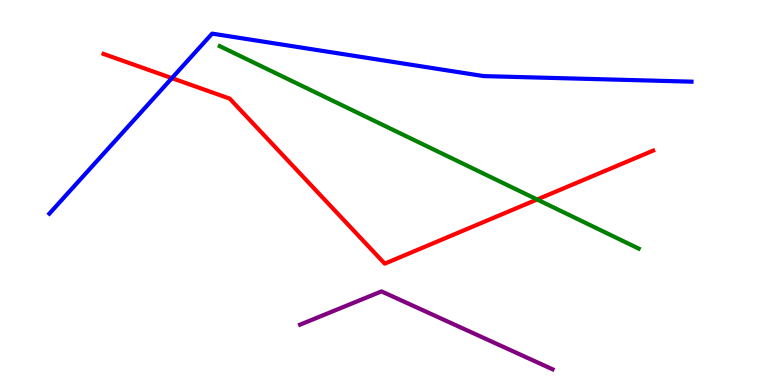[{'lines': ['blue', 'red'], 'intersections': [{'x': 2.22, 'y': 7.97}]}, {'lines': ['green', 'red'], 'intersections': [{'x': 6.93, 'y': 4.82}]}, {'lines': ['purple', 'red'], 'intersections': []}, {'lines': ['blue', 'green'], 'intersections': []}, {'lines': ['blue', 'purple'], 'intersections': []}, {'lines': ['green', 'purple'], 'intersections': []}]